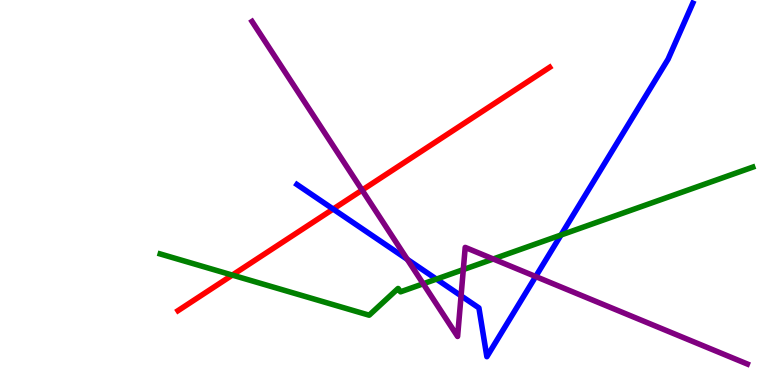[{'lines': ['blue', 'red'], 'intersections': [{'x': 4.3, 'y': 4.57}]}, {'lines': ['green', 'red'], 'intersections': [{'x': 3.0, 'y': 2.85}]}, {'lines': ['purple', 'red'], 'intersections': [{'x': 4.67, 'y': 5.06}]}, {'lines': ['blue', 'green'], 'intersections': [{'x': 5.63, 'y': 2.75}, {'x': 7.24, 'y': 3.9}]}, {'lines': ['blue', 'purple'], 'intersections': [{'x': 5.25, 'y': 3.26}, {'x': 5.95, 'y': 2.32}, {'x': 6.91, 'y': 2.82}]}, {'lines': ['green', 'purple'], 'intersections': [{'x': 5.46, 'y': 2.63}, {'x': 5.98, 'y': 3.0}, {'x': 6.36, 'y': 3.27}]}]